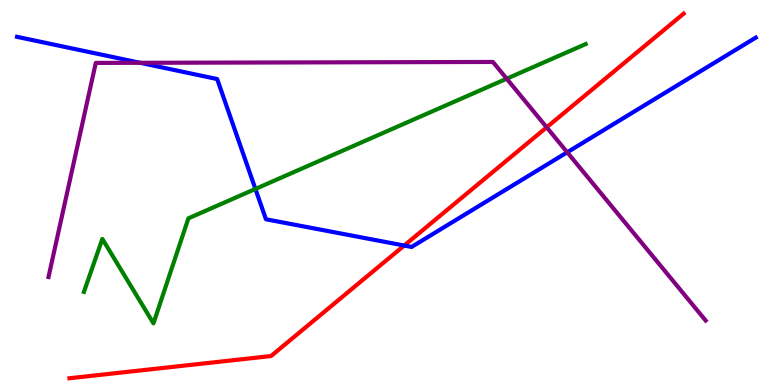[{'lines': ['blue', 'red'], 'intersections': [{'x': 5.22, 'y': 3.62}]}, {'lines': ['green', 'red'], 'intersections': []}, {'lines': ['purple', 'red'], 'intersections': [{'x': 7.05, 'y': 6.69}]}, {'lines': ['blue', 'green'], 'intersections': [{'x': 3.3, 'y': 5.09}]}, {'lines': ['blue', 'purple'], 'intersections': [{'x': 1.81, 'y': 8.37}, {'x': 7.32, 'y': 6.04}]}, {'lines': ['green', 'purple'], 'intersections': [{'x': 6.54, 'y': 7.96}]}]